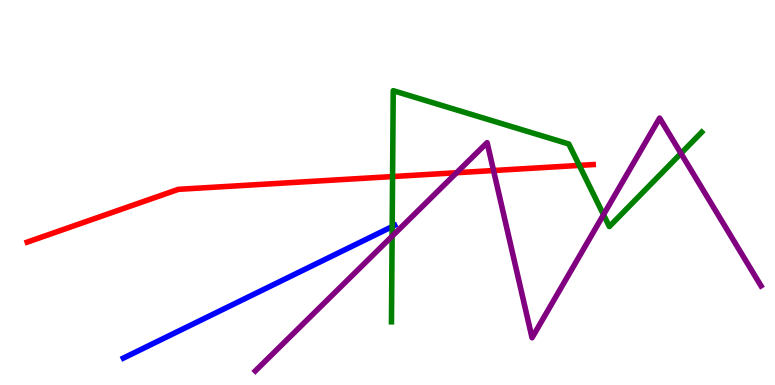[{'lines': ['blue', 'red'], 'intersections': []}, {'lines': ['green', 'red'], 'intersections': [{'x': 5.07, 'y': 5.41}, {'x': 7.47, 'y': 5.7}]}, {'lines': ['purple', 'red'], 'intersections': [{'x': 5.89, 'y': 5.51}, {'x': 6.37, 'y': 5.57}]}, {'lines': ['blue', 'green'], 'intersections': [{'x': 5.06, 'y': 4.11}]}, {'lines': ['blue', 'purple'], 'intersections': []}, {'lines': ['green', 'purple'], 'intersections': [{'x': 5.06, 'y': 3.86}, {'x': 7.79, 'y': 4.42}, {'x': 8.79, 'y': 6.02}]}]